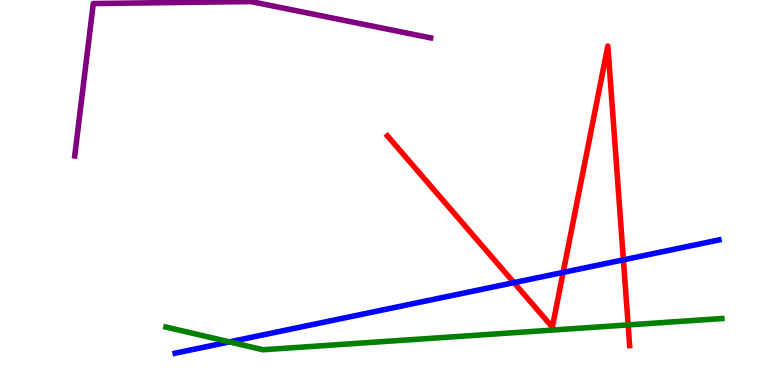[{'lines': ['blue', 'red'], 'intersections': [{'x': 6.63, 'y': 2.66}, {'x': 7.27, 'y': 2.92}, {'x': 8.04, 'y': 3.25}]}, {'lines': ['green', 'red'], 'intersections': [{'x': 8.1, 'y': 1.56}]}, {'lines': ['purple', 'red'], 'intersections': []}, {'lines': ['blue', 'green'], 'intersections': [{'x': 2.96, 'y': 1.12}]}, {'lines': ['blue', 'purple'], 'intersections': []}, {'lines': ['green', 'purple'], 'intersections': []}]